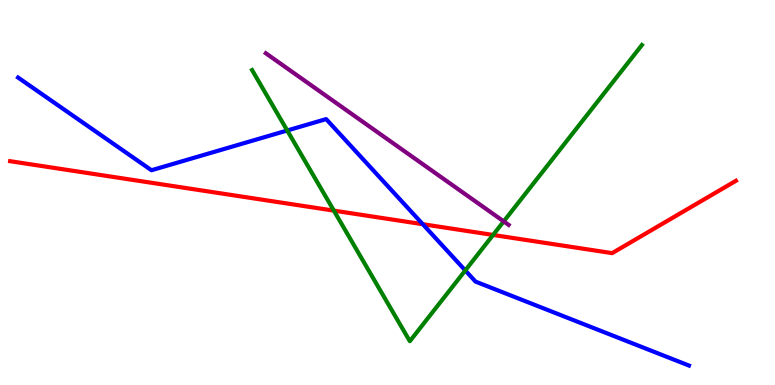[{'lines': ['blue', 'red'], 'intersections': [{'x': 5.46, 'y': 4.18}]}, {'lines': ['green', 'red'], 'intersections': [{'x': 4.31, 'y': 4.53}, {'x': 6.36, 'y': 3.9}]}, {'lines': ['purple', 'red'], 'intersections': []}, {'lines': ['blue', 'green'], 'intersections': [{'x': 3.71, 'y': 6.61}, {'x': 6.0, 'y': 2.98}]}, {'lines': ['blue', 'purple'], 'intersections': []}, {'lines': ['green', 'purple'], 'intersections': [{'x': 6.5, 'y': 4.25}]}]